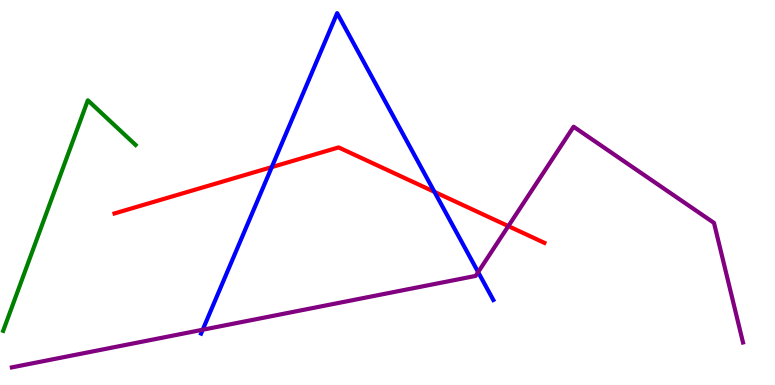[{'lines': ['blue', 'red'], 'intersections': [{'x': 3.51, 'y': 5.66}, {'x': 5.61, 'y': 5.02}]}, {'lines': ['green', 'red'], 'intersections': []}, {'lines': ['purple', 'red'], 'intersections': [{'x': 6.56, 'y': 4.13}]}, {'lines': ['blue', 'green'], 'intersections': []}, {'lines': ['blue', 'purple'], 'intersections': [{'x': 2.62, 'y': 1.44}, {'x': 6.17, 'y': 2.93}]}, {'lines': ['green', 'purple'], 'intersections': []}]